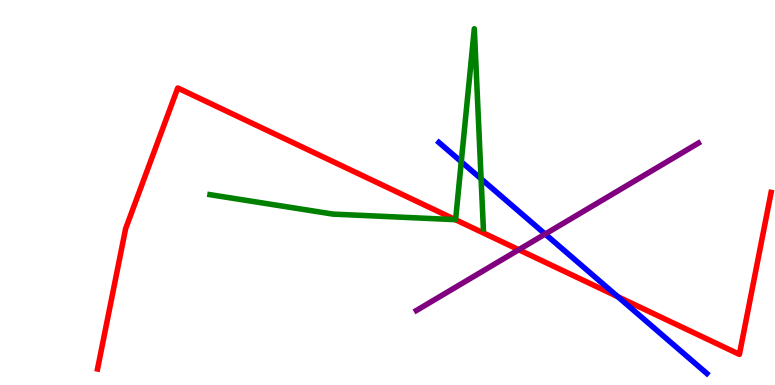[{'lines': ['blue', 'red'], 'intersections': [{'x': 7.97, 'y': 2.29}]}, {'lines': ['green', 'red'], 'intersections': [{'x': 5.88, 'y': 4.29}]}, {'lines': ['purple', 'red'], 'intersections': [{'x': 6.69, 'y': 3.51}]}, {'lines': ['blue', 'green'], 'intersections': [{'x': 5.95, 'y': 5.8}, {'x': 6.21, 'y': 5.36}]}, {'lines': ['blue', 'purple'], 'intersections': [{'x': 7.03, 'y': 3.92}]}, {'lines': ['green', 'purple'], 'intersections': []}]